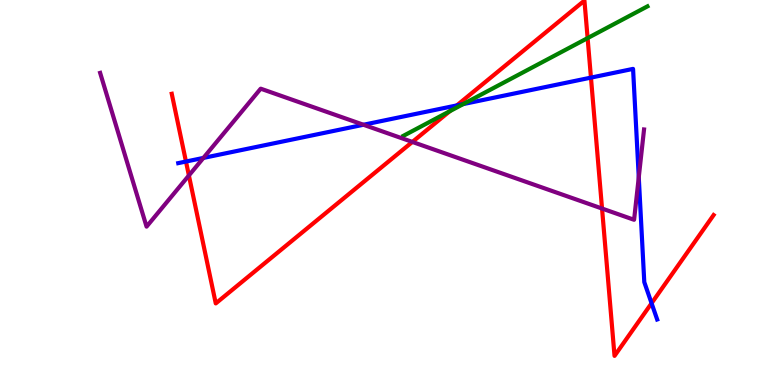[{'lines': ['blue', 'red'], 'intersections': [{'x': 2.4, 'y': 5.8}, {'x': 5.89, 'y': 7.26}, {'x': 7.63, 'y': 7.98}, {'x': 8.41, 'y': 2.12}]}, {'lines': ['green', 'red'], 'intersections': [{'x': 5.8, 'y': 7.11}, {'x': 7.58, 'y': 9.01}]}, {'lines': ['purple', 'red'], 'intersections': [{'x': 2.44, 'y': 5.44}, {'x': 5.32, 'y': 6.31}, {'x': 7.77, 'y': 4.58}]}, {'lines': ['blue', 'green'], 'intersections': [{'x': 5.98, 'y': 7.3}]}, {'lines': ['blue', 'purple'], 'intersections': [{'x': 2.62, 'y': 5.9}, {'x': 4.69, 'y': 6.76}, {'x': 8.24, 'y': 5.39}]}, {'lines': ['green', 'purple'], 'intersections': []}]